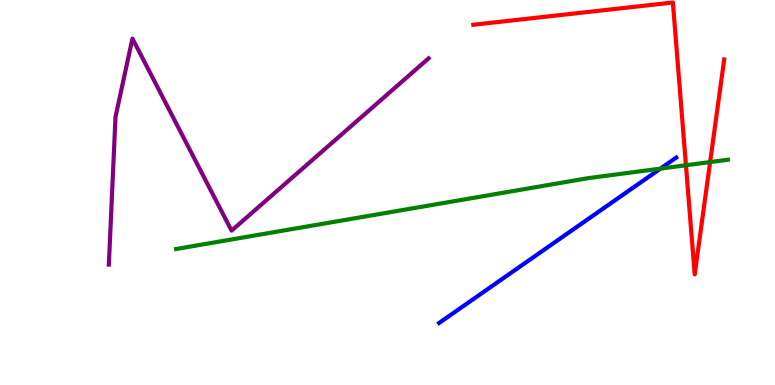[{'lines': ['blue', 'red'], 'intersections': []}, {'lines': ['green', 'red'], 'intersections': [{'x': 8.85, 'y': 5.71}, {'x': 9.16, 'y': 5.79}]}, {'lines': ['purple', 'red'], 'intersections': []}, {'lines': ['blue', 'green'], 'intersections': [{'x': 8.52, 'y': 5.62}]}, {'lines': ['blue', 'purple'], 'intersections': []}, {'lines': ['green', 'purple'], 'intersections': []}]